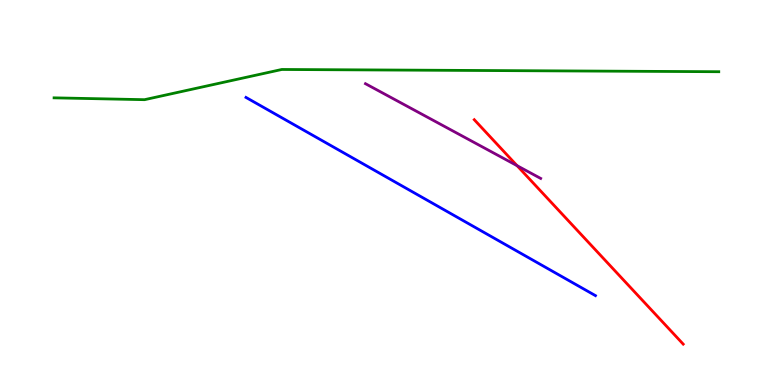[{'lines': ['blue', 'red'], 'intersections': []}, {'lines': ['green', 'red'], 'intersections': []}, {'lines': ['purple', 'red'], 'intersections': [{'x': 6.67, 'y': 5.7}]}, {'lines': ['blue', 'green'], 'intersections': []}, {'lines': ['blue', 'purple'], 'intersections': []}, {'lines': ['green', 'purple'], 'intersections': []}]